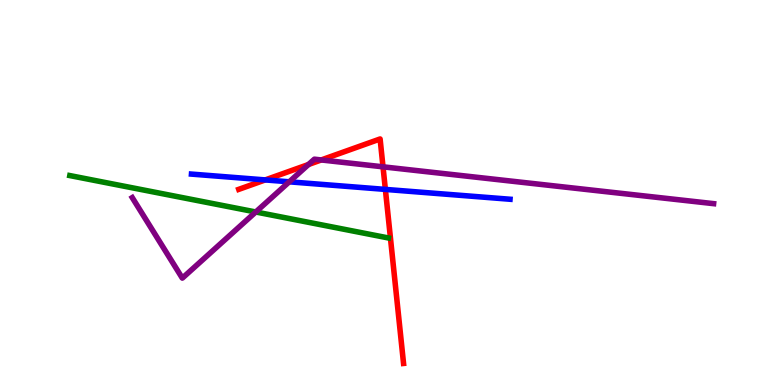[{'lines': ['blue', 'red'], 'intersections': [{'x': 3.42, 'y': 5.33}, {'x': 4.97, 'y': 5.08}]}, {'lines': ['green', 'red'], 'intersections': []}, {'lines': ['purple', 'red'], 'intersections': [{'x': 3.98, 'y': 5.73}, {'x': 4.15, 'y': 5.85}, {'x': 4.94, 'y': 5.67}]}, {'lines': ['blue', 'green'], 'intersections': []}, {'lines': ['blue', 'purple'], 'intersections': [{'x': 3.73, 'y': 5.28}]}, {'lines': ['green', 'purple'], 'intersections': [{'x': 3.3, 'y': 4.49}]}]